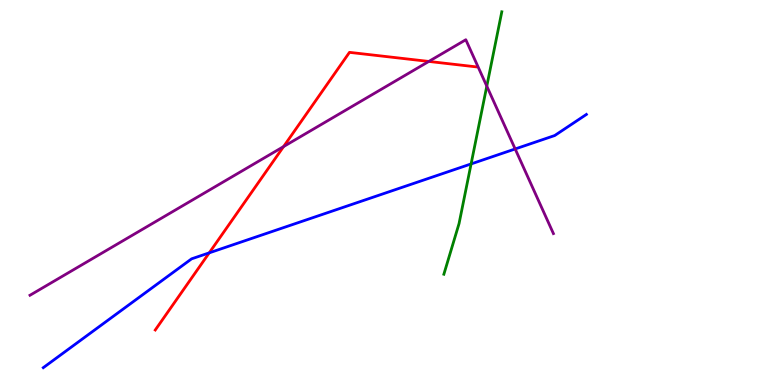[{'lines': ['blue', 'red'], 'intersections': [{'x': 2.7, 'y': 3.43}]}, {'lines': ['green', 'red'], 'intersections': []}, {'lines': ['purple', 'red'], 'intersections': [{'x': 3.66, 'y': 6.19}, {'x': 5.53, 'y': 8.4}]}, {'lines': ['blue', 'green'], 'intersections': [{'x': 6.08, 'y': 5.74}]}, {'lines': ['blue', 'purple'], 'intersections': [{'x': 6.65, 'y': 6.13}]}, {'lines': ['green', 'purple'], 'intersections': [{'x': 6.28, 'y': 7.76}]}]